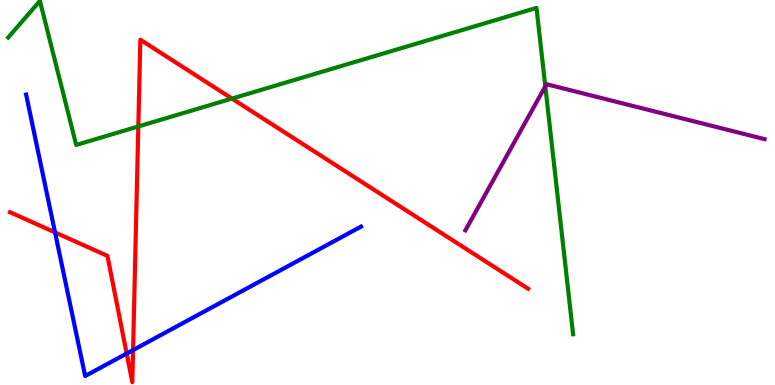[{'lines': ['blue', 'red'], 'intersections': [{'x': 0.71, 'y': 3.96}, {'x': 1.63, 'y': 0.817}, {'x': 1.72, 'y': 0.907}]}, {'lines': ['green', 'red'], 'intersections': [{'x': 1.78, 'y': 6.72}, {'x': 2.99, 'y': 7.44}]}, {'lines': ['purple', 'red'], 'intersections': []}, {'lines': ['blue', 'green'], 'intersections': []}, {'lines': ['blue', 'purple'], 'intersections': []}, {'lines': ['green', 'purple'], 'intersections': [{'x': 7.04, 'y': 7.76}]}]